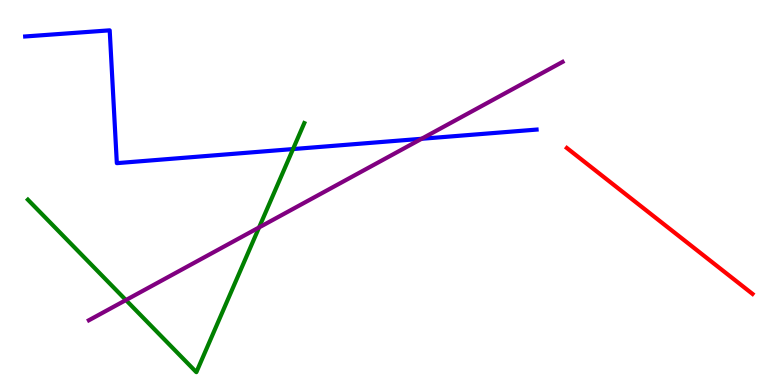[{'lines': ['blue', 'red'], 'intersections': []}, {'lines': ['green', 'red'], 'intersections': []}, {'lines': ['purple', 'red'], 'intersections': []}, {'lines': ['blue', 'green'], 'intersections': [{'x': 3.78, 'y': 6.13}]}, {'lines': ['blue', 'purple'], 'intersections': [{'x': 5.44, 'y': 6.4}]}, {'lines': ['green', 'purple'], 'intersections': [{'x': 1.62, 'y': 2.21}, {'x': 3.34, 'y': 4.09}]}]